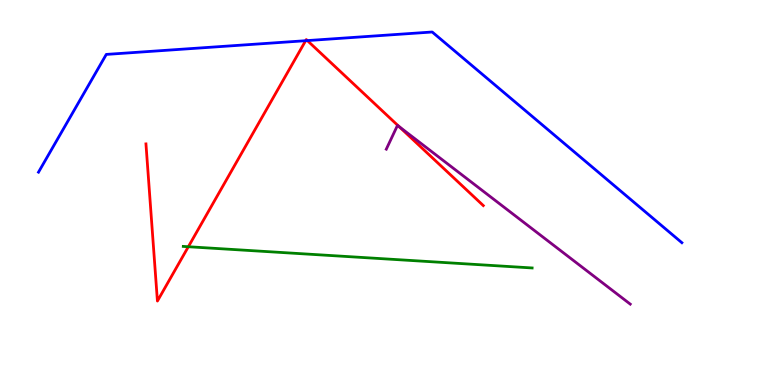[{'lines': ['blue', 'red'], 'intersections': [{'x': 3.94, 'y': 8.94}, {'x': 3.97, 'y': 8.95}]}, {'lines': ['green', 'red'], 'intersections': [{'x': 2.43, 'y': 3.59}]}, {'lines': ['purple', 'red'], 'intersections': [{'x': 5.15, 'y': 6.71}]}, {'lines': ['blue', 'green'], 'intersections': []}, {'lines': ['blue', 'purple'], 'intersections': []}, {'lines': ['green', 'purple'], 'intersections': []}]